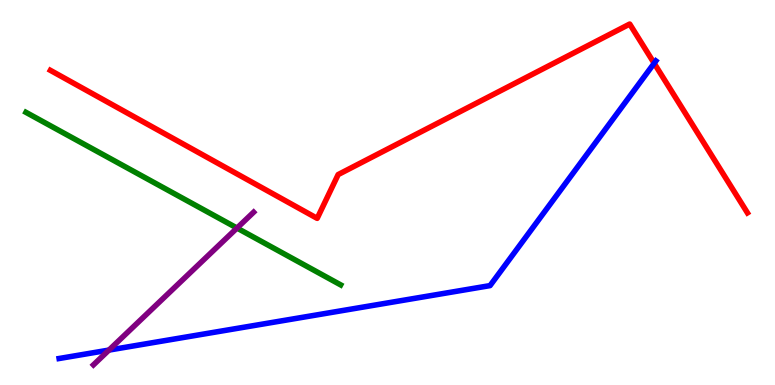[{'lines': ['blue', 'red'], 'intersections': [{'x': 8.44, 'y': 8.36}]}, {'lines': ['green', 'red'], 'intersections': []}, {'lines': ['purple', 'red'], 'intersections': []}, {'lines': ['blue', 'green'], 'intersections': []}, {'lines': ['blue', 'purple'], 'intersections': [{'x': 1.41, 'y': 0.907}]}, {'lines': ['green', 'purple'], 'intersections': [{'x': 3.06, 'y': 4.08}]}]